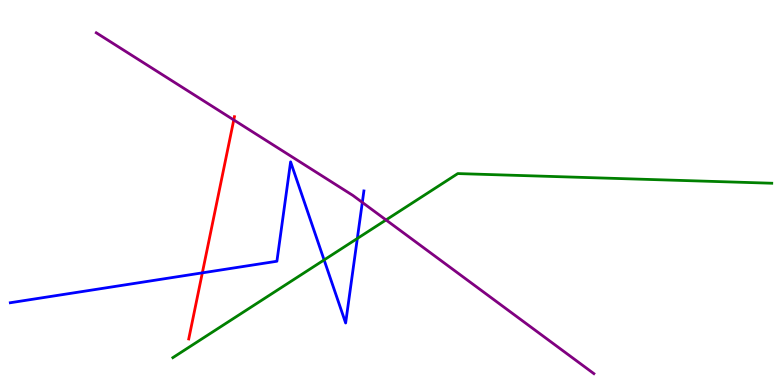[{'lines': ['blue', 'red'], 'intersections': [{'x': 2.61, 'y': 2.91}]}, {'lines': ['green', 'red'], 'intersections': []}, {'lines': ['purple', 'red'], 'intersections': [{'x': 3.02, 'y': 6.88}]}, {'lines': ['blue', 'green'], 'intersections': [{'x': 4.18, 'y': 3.25}, {'x': 4.61, 'y': 3.81}]}, {'lines': ['blue', 'purple'], 'intersections': [{'x': 4.67, 'y': 4.74}]}, {'lines': ['green', 'purple'], 'intersections': [{'x': 4.98, 'y': 4.29}]}]